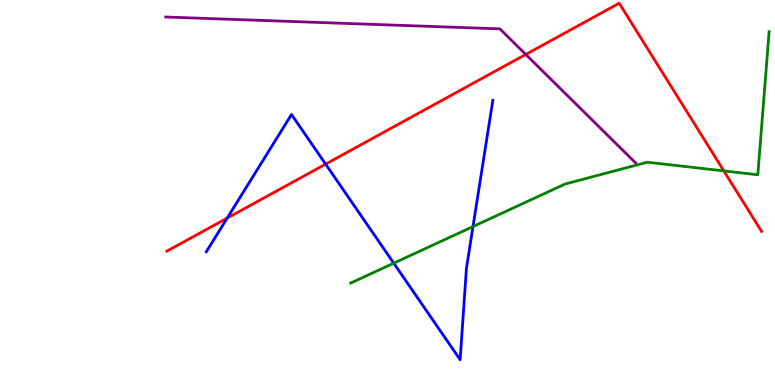[{'lines': ['blue', 'red'], 'intersections': [{'x': 2.93, 'y': 4.34}, {'x': 4.2, 'y': 5.74}]}, {'lines': ['green', 'red'], 'intersections': [{'x': 9.34, 'y': 5.56}]}, {'lines': ['purple', 'red'], 'intersections': [{'x': 6.78, 'y': 8.59}]}, {'lines': ['blue', 'green'], 'intersections': [{'x': 5.08, 'y': 3.16}, {'x': 6.1, 'y': 4.12}]}, {'lines': ['blue', 'purple'], 'intersections': []}, {'lines': ['green', 'purple'], 'intersections': []}]